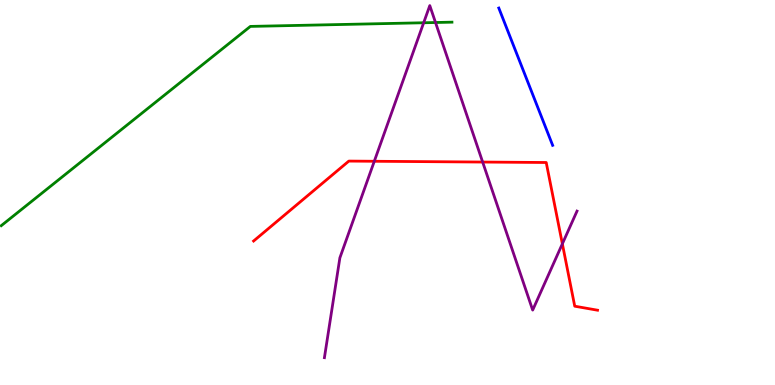[{'lines': ['blue', 'red'], 'intersections': []}, {'lines': ['green', 'red'], 'intersections': []}, {'lines': ['purple', 'red'], 'intersections': [{'x': 4.83, 'y': 5.81}, {'x': 6.23, 'y': 5.79}, {'x': 7.26, 'y': 3.67}]}, {'lines': ['blue', 'green'], 'intersections': []}, {'lines': ['blue', 'purple'], 'intersections': []}, {'lines': ['green', 'purple'], 'intersections': [{'x': 5.47, 'y': 9.41}, {'x': 5.62, 'y': 9.42}]}]